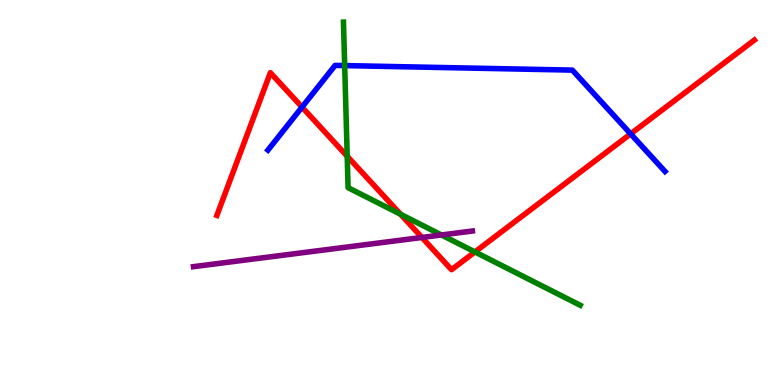[{'lines': ['blue', 'red'], 'intersections': [{'x': 3.9, 'y': 7.22}, {'x': 8.14, 'y': 6.52}]}, {'lines': ['green', 'red'], 'intersections': [{'x': 4.48, 'y': 5.94}, {'x': 5.17, 'y': 4.43}, {'x': 6.13, 'y': 3.46}]}, {'lines': ['purple', 'red'], 'intersections': [{'x': 5.44, 'y': 3.83}]}, {'lines': ['blue', 'green'], 'intersections': [{'x': 4.45, 'y': 8.3}]}, {'lines': ['blue', 'purple'], 'intersections': []}, {'lines': ['green', 'purple'], 'intersections': [{'x': 5.7, 'y': 3.9}]}]